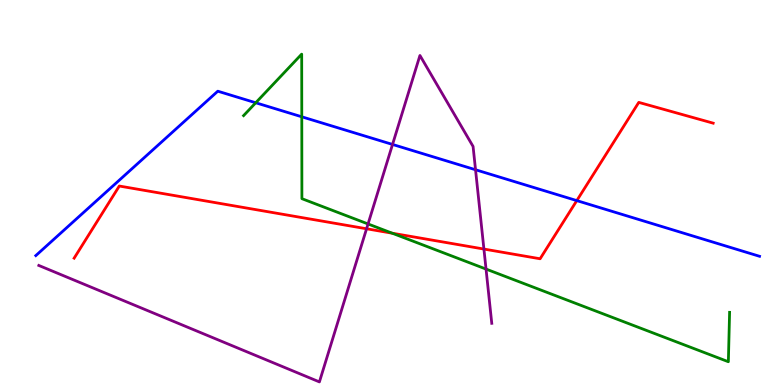[{'lines': ['blue', 'red'], 'intersections': [{'x': 7.44, 'y': 4.79}]}, {'lines': ['green', 'red'], 'intersections': [{'x': 5.06, 'y': 3.94}]}, {'lines': ['purple', 'red'], 'intersections': [{'x': 4.73, 'y': 4.06}, {'x': 6.24, 'y': 3.53}]}, {'lines': ['blue', 'green'], 'intersections': [{'x': 3.3, 'y': 7.33}, {'x': 3.89, 'y': 6.97}]}, {'lines': ['blue', 'purple'], 'intersections': [{'x': 5.06, 'y': 6.25}, {'x': 6.14, 'y': 5.59}]}, {'lines': ['green', 'purple'], 'intersections': [{'x': 4.75, 'y': 4.18}, {'x': 6.27, 'y': 3.01}]}]